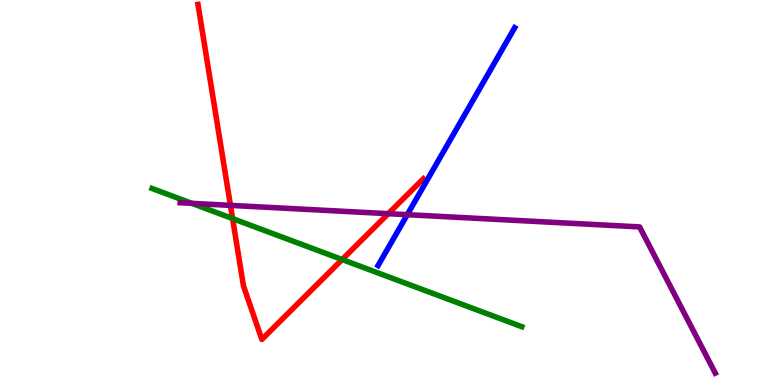[{'lines': ['blue', 'red'], 'intersections': []}, {'lines': ['green', 'red'], 'intersections': [{'x': 3.0, 'y': 4.32}, {'x': 4.41, 'y': 3.26}]}, {'lines': ['purple', 'red'], 'intersections': [{'x': 2.97, 'y': 4.67}, {'x': 5.01, 'y': 4.45}]}, {'lines': ['blue', 'green'], 'intersections': []}, {'lines': ['blue', 'purple'], 'intersections': [{'x': 5.26, 'y': 4.42}]}, {'lines': ['green', 'purple'], 'intersections': [{'x': 2.48, 'y': 4.72}]}]